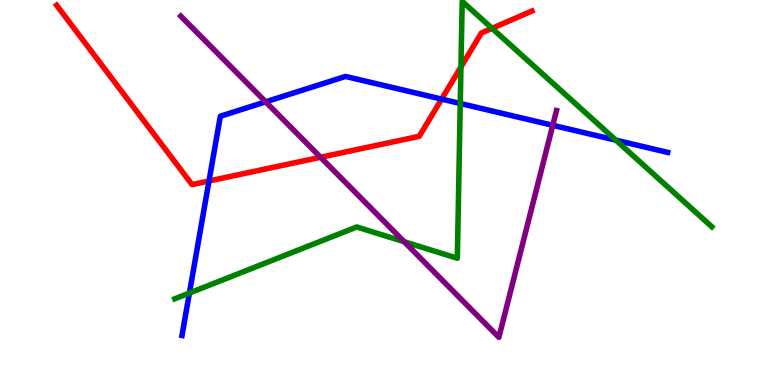[{'lines': ['blue', 'red'], 'intersections': [{'x': 2.7, 'y': 5.3}, {'x': 5.7, 'y': 7.43}]}, {'lines': ['green', 'red'], 'intersections': [{'x': 5.95, 'y': 8.26}, {'x': 6.35, 'y': 9.26}]}, {'lines': ['purple', 'red'], 'intersections': [{'x': 4.14, 'y': 5.92}]}, {'lines': ['blue', 'green'], 'intersections': [{'x': 2.44, 'y': 2.39}, {'x': 5.94, 'y': 7.31}, {'x': 7.95, 'y': 6.36}]}, {'lines': ['blue', 'purple'], 'intersections': [{'x': 3.43, 'y': 7.36}, {'x': 7.13, 'y': 6.75}]}, {'lines': ['green', 'purple'], 'intersections': [{'x': 5.22, 'y': 3.72}]}]